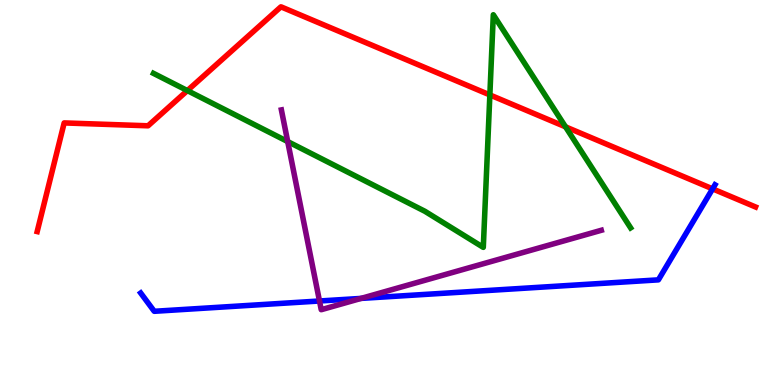[{'lines': ['blue', 'red'], 'intersections': [{'x': 9.19, 'y': 5.09}]}, {'lines': ['green', 'red'], 'intersections': [{'x': 2.42, 'y': 7.65}, {'x': 6.32, 'y': 7.53}, {'x': 7.3, 'y': 6.71}]}, {'lines': ['purple', 'red'], 'intersections': []}, {'lines': ['blue', 'green'], 'intersections': []}, {'lines': ['blue', 'purple'], 'intersections': [{'x': 4.12, 'y': 2.18}, {'x': 4.66, 'y': 2.25}]}, {'lines': ['green', 'purple'], 'intersections': [{'x': 3.71, 'y': 6.32}]}]